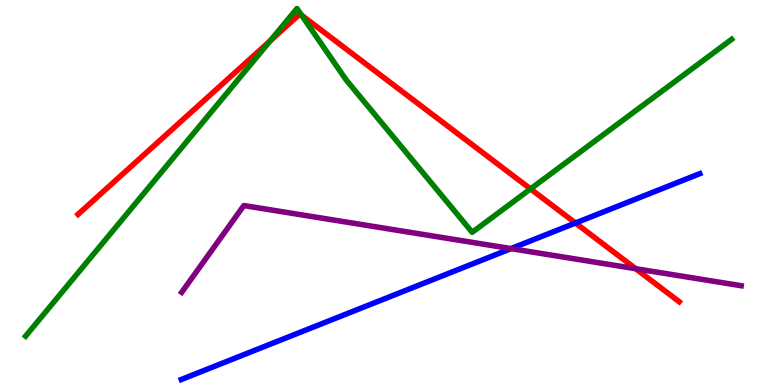[{'lines': ['blue', 'red'], 'intersections': [{'x': 7.43, 'y': 4.21}]}, {'lines': ['green', 'red'], 'intersections': [{'x': 3.49, 'y': 8.94}, {'x': 3.89, 'y': 9.61}, {'x': 6.85, 'y': 5.09}]}, {'lines': ['purple', 'red'], 'intersections': [{'x': 8.2, 'y': 3.02}]}, {'lines': ['blue', 'green'], 'intersections': []}, {'lines': ['blue', 'purple'], 'intersections': [{'x': 6.59, 'y': 3.54}]}, {'lines': ['green', 'purple'], 'intersections': []}]